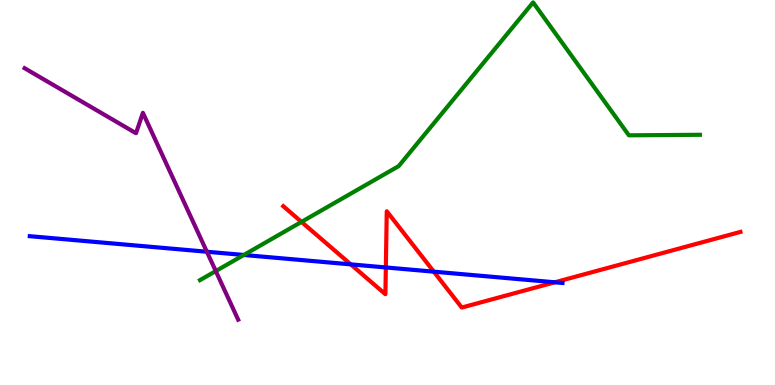[{'lines': ['blue', 'red'], 'intersections': [{'x': 4.53, 'y': 3.13}, {'x': 4.98, 'y': 3.05}, {'x': 5.6, 'y': 2.94}, {'x': 7.16, 'y': 2.67}]}, {'lines': ['green', 'red'], 'intersections': [{'x': 3.89, 'y': 4.24}]}, {'lines': ['purple', 'red'], 'intersections': []}, {'lines': ['blue', 'green'], 'intersections': [{'x': 3.15, 'y': 3.38}]}, {'lines': ['blue', 'purple'], 'intersections': [{'x': 2.67, 'y': 3.46}]}, {'lines': ['green', 'purple'], 'intersections': [{'x': 2.78, 'y': 2.96}]}]